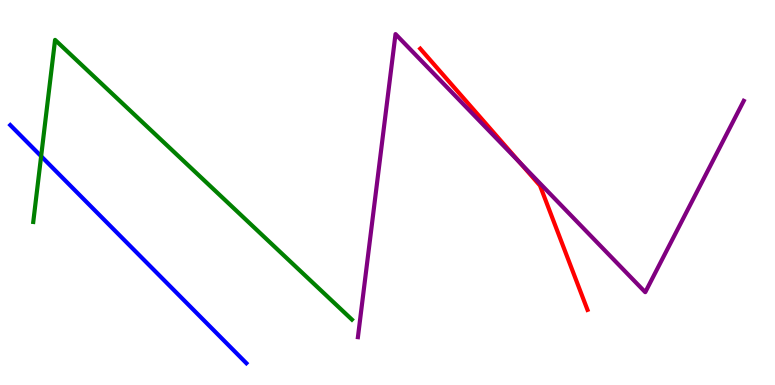[{'lines': ['blue', 'red'], 'intersections': []}, {'lines': ['green', 'red'], 'intersections': []}, {'lines': ['purple', 'red'], 'intersections': [{'x': 6.71, 'y': 5.77}]}, {'lines': ['blue', 'green'], 'intersections': [{'x': 0.531, 'y': 5.94}]}, {'lines': ['blue', 'purple'], 'intersections': []}, {'lines': ['green', 'purple'], 'intersections': []}]